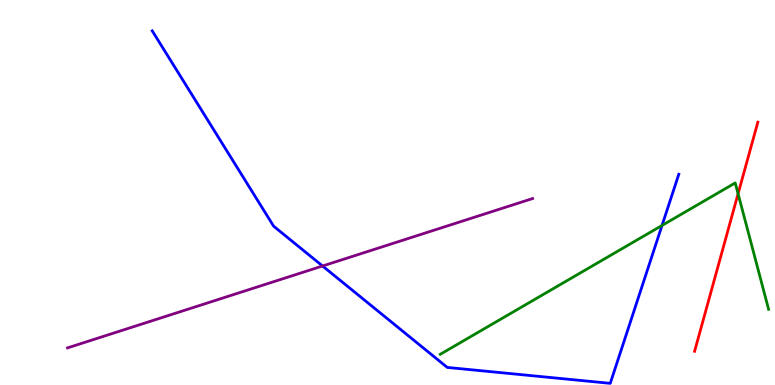[{'lines': ['blue', 'red'], 'intersections': []}, {'lines': ['green', 'red'], 'intersections': [{'x': 9.52, 'y': 4.97}]}, {'lines': ['purple', 'red'], 'intersections': []}, {'lines': ['blue', 'green'], 'intersections': [{'x': 8.54, 'y': 4.14}]}, {'lines': ['blue', 'purple'], 'intersections': [{'x': 4.16, 'y': 3.09}]}, {'lines': ['green', 'purple'], 'intersections': []}]